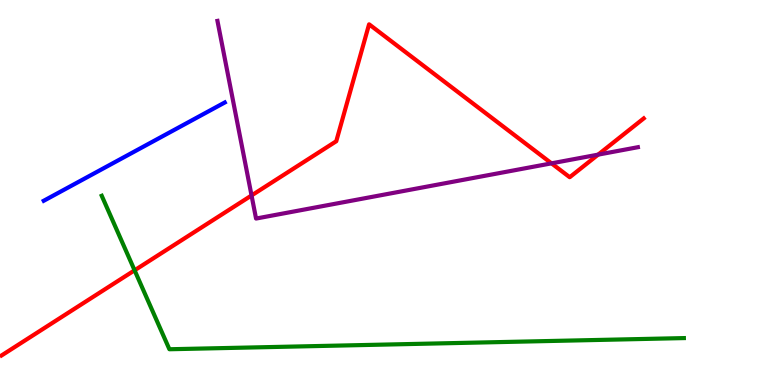[{'lines': ['blue', 'red'], 'intersections': []}, {'lines': ['green', 'red'], 'intersections': [{'x': 1.74, 'y': 2.98}]}, {'lines': ['purple', 'red'], 'intersections': [{'x': 3.25, 'y': 4.92}, {'x': 7.12, 'y': 5.76}, {'x': 7.72, 'y': 5.98}]}, {'lines': ['blue', 'green'], 'intersections': []}, {'lines': ['blue', 'purple'], 'intersections': []}, {'lines': ['green', 'purple'], 'intersections': []}]